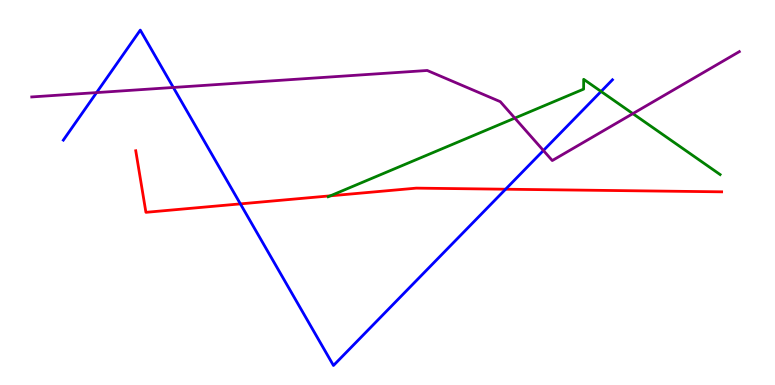[{'lines': ['blue', 'red'], 'intersections': [{'x': 3.1, 'y': 4.7}, {'x': 6.52, 'y': 5.09}]}, {'lines': ['green', 'red'], 'intersections': [{'x': 4.26, 'y': 4.91}]}, {'lines': ['purple', 'red'], 'intersections': []}, {'lines': ['blue', 'green'], 'intersections': [{'x': 7.76, 'y': 7.62}]}, {'lines': ['blue', 'purple'], 'intersections': [{'x': 1.25, 'y': 7.59}, {'x': 2.24, 'y': 7.73}, {'x': 7.01, 'y': 6.09}]}, {'lines': ['green', 'purple'], 'intersections': [{'x': 6.64, 'y': 6.93}, {'x': 8.17, 'y': 7.05}]}]